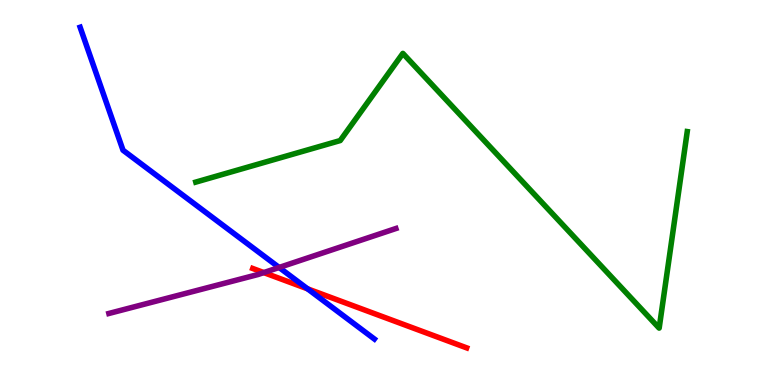[{'lines': ['blue', 'red'], 'intersections': [{'x': 3.97, 'y': 2.5}]}, {'lines': ['green', 'red'], 'intersections': []}, {'lines': ['purple', 'red'], 'intersections': [{'x': 3.4, 'y': 2.92}]}, {'lines': ['blue', 'green'], 'intersections': []}, {'lines': ['blue', 'purple'], 'intersections': [{'x': 3.6, 'y': 3.05}]}, {'lines': ['green', 'purple'], 'intersections': []}]